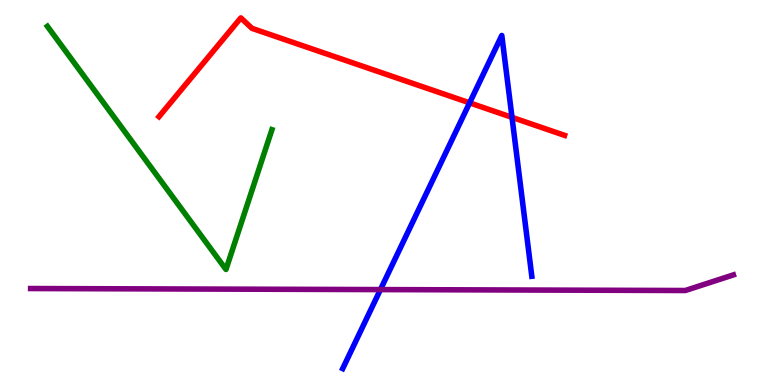[{'lines': ['blue', 'red'], 'intersections': [{'x': 6.06, 'y': 7.33}, {'x': 6.61, 'y': 6.95}]}, {'lines': ['green', 'red'], 'intersections': []}, {'lines': ['purple', 'red'], 'intersections': []}, {'lines': ['blue', 'green'], 'intersections': []}, {'lines': ['blue', 'purple'], 'intersections': [{'x': 4.91, 'y': 2.48}]}, {'lines': ['green', 'purple'], 'intersections': []}]